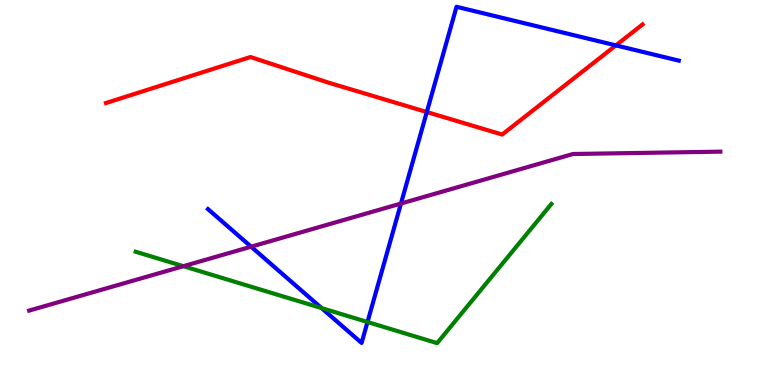[{'lines': ['blue', 'red'], 'intersections': [{'x': 5.51, 'y': 7.09}, {'x': 7.95, 'y': 8.82}]}, {'lines': ['green', 'red'], 'intersections': []}, {'lines': ['purple', 'red'], 'intersections': []}, {'lines': ['blue', 'green'], 'intersections': [{'x': 4.15, 'y': 2.0}, {'x': 4.74, 'y': 1.64}]}, {'lines': ['blue', 'purple'], 'intersections': [{'x': 3.24, 'y': 3.59}, {'x': 5.17, 'y': 4.71}]}, {'lines': ['green', 'purple'], 'intersections': [{'x': 2.37, 'y': 3.09}]}]